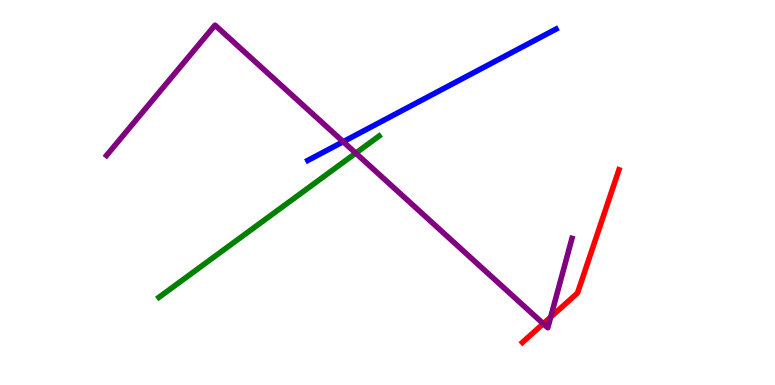[{'lines': ['blue', 'red'], 'intersections': []}, {'lines': ['green', 'red'], 'intersections': []}, {'lines': ['purple', 'red'], 'intersections': [{'x': 7.01, 'y': 1.59}, {'x': 7.11, 'y': 1.76}]}, {'lines': ['blue', 'green'], 'intersections': []}, {'lines': ['blue', 'purple'], 'intersections': [{'x': 4.43, 'y': 6.32}]}, {'lines': ['green', 'purple'], 'intersections': [{'x': 4.59, 'y': 6.02}]}]